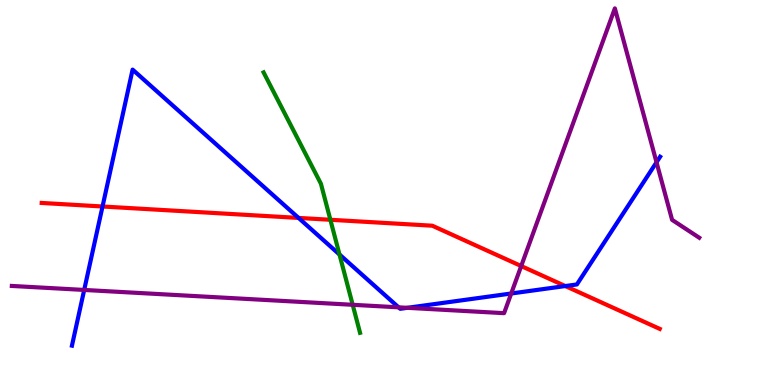[{'lines': ['blue', 'red'], 'intersections': [{'x': 1.32, 'y': 4.64}, {'x': 3.85, 'y': 4.34}, {'x': 7.29, 'y': 2.57}]}, {'lines': ['green', 'red'], 'intersections': [{'x': 4.26, 'y': 4.29}]}, {'lines': ['purple', 'red'], 'intersections': [{'x': 6.73, 'y': 3.09}]}, {'lines': ['blue', 'green'], 'intersections': [{'x': 4.38, 'y': 3.39}]}, {'lines': ['blue', 'purple'], 'intersections': [{'x': 1.09, 'y': 2.47}, {'x': 5.14, 'y': 2.02}, {'x': 5.26, 'y': 2.0}, {'x': 6.6, 'y': 2.38}, {'x': 8.47, 'y': 5.79}]}, {'lines': ['green', 'purple'], 'intersections': [{'x': 4.55, 'y': 2.08}]}]